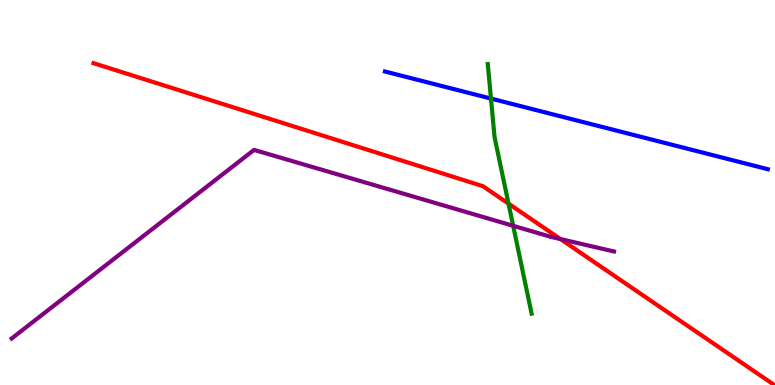[{'lines': ['blue', 'red'], 'intersections': []}, {'lines': ['green', 'red'], 'intersections': [{'x': 6.56, 'y': 4.71}]}, {'lines': ['purple', 'red'], 'intersections': [{'x': 7.23, 'y': 3.79}]}, {'lines': ['blue', 'green'], 'intersections': [{'x': 6.34, 'y': 7.44}]}, {'lines': ['blue', 'purple'], 'intersections': []}, {'lines': ['green', 'purple'], 'intersections': [{'x': 6.62, 'y': 4.13}]}]